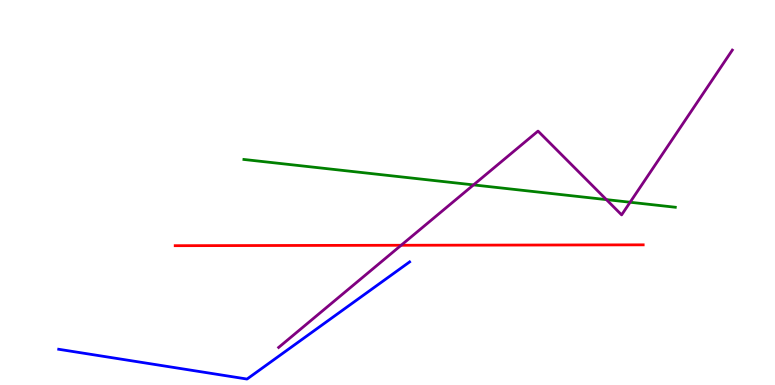[{'lines': ['blue', 'red'], 'intersections': []}, {'lines': ['green', 'red'], 'intersections': []}, {'lines': ['purple', 'red'], 'intersections': [{'x': 5.18, 'y': 3.63}]}, {'lines': ['blue', 'green'], 'intersections': []}, {'lines': ['blue', 'purple'], 'intersections': []}, {'lines': ['green', 'purple'], 'intersections': [{'x': 6.11, 'y': 5.2}, {'x': 7.82, 'y': 4.82}, {'x': 8.13, 'y': 4.75}]}]